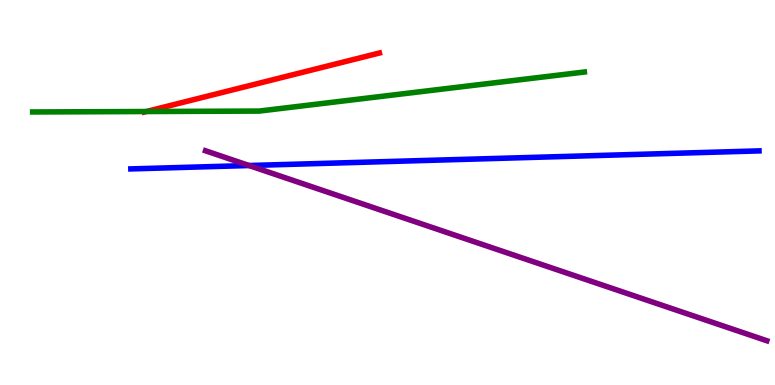[{'lines': ['blue', 'red'], 'intersections': []}, {'lines': ['green', 'red'], 'intersections': [{'x': 1.89, 'y': 7.1}]}, {'lines': ['purple', 'red'], 'intersections': []}, {'lines': ['blue', 'green'], 'intersections': []}, {'lines': ['blue', 'purple'], 'intersections': [{'x': 3.21, 'y': 5.7}]}, {'lines': ['green', 'purple'], 'intersections': []}]